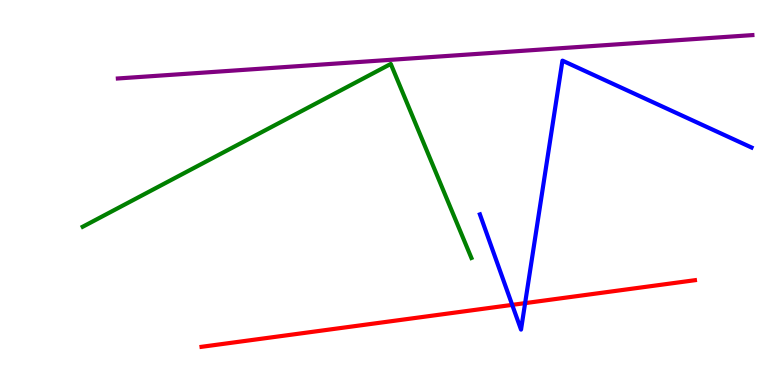[{'lines': ['blue', 'red'], 'intersections': [{'x': 6.61, 'y': 2.08}, {'x': 6.78, 'y': 2.13}]}, {'lines': ['green', 'red'], 'intersections': []}, {'lines': ['purple', 'red'], 'intersections': []}, {'lines': ['blue', 'green'], 'intersections': []}, {'lines': ['blue', 'purple'], 'intersections': []}, {'lines': ['green', 'purple'], 'intersections': []}]